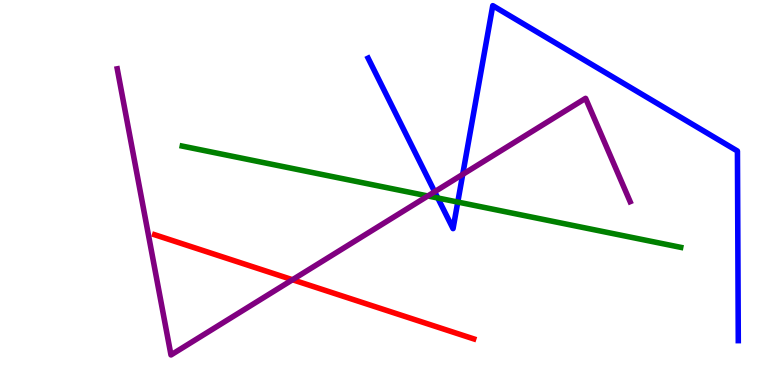[{'lines': ['blue', 'red'], 'intersections': []}, {'lines': ['green', 'red'], 'intersections': []}, {'lines': ['purple', 'red'], 'intersections': [{'x': 3.77, 'y': 2.73}]}, {'lines': ['blue', 'green'], 'intersections': [{'x': 5.65, 'y': 4.86}, {'x': 5.91, 'y': 4.75}]}, {'lines': ['blue', 'purple'], 'intersections': [{'x': 5.61, 'y': 5.02}, {'x': 5.97, 'y': 5.47}]}, {'lines': ['green', 'purple'], 'intersections': [{'x': 5.52, 'y': 4.91}]}]